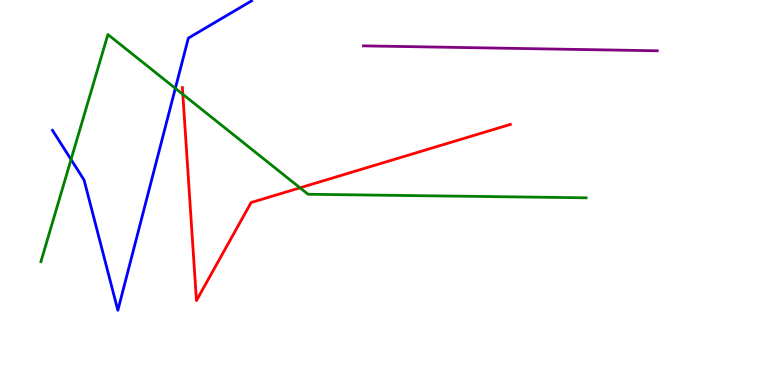[{'lines': ['blue', 'red'], 'intersections': []}, {'lines': ['green', 'red'], 'intersections': [{'x': 2.36, 'y': 7.55}, {'x': 3.87, 'y': 5.12}]}, {'lines': ['purple', 'red'], 'intersections': []}, {'lines': ['blue', 'green'], 'intersections': [{'x': 0.917, 'y': 5.86}, {'x': 2.26, 'y': 7.71}]}, {'lines': ['blue', 'purple'], 'intersections': []}, {'lines': ['green', 'purple'], 'intersections': []}]